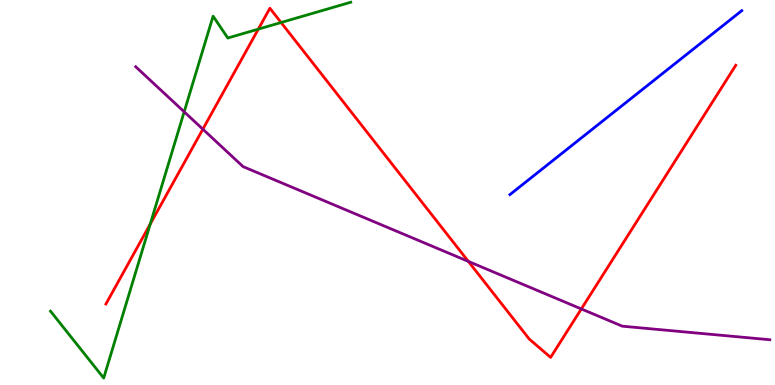[{'lines': ['blue', 'red'], 'intersections': []}, {'lines': ['green', 'red'], 'intersections': [{'x': 1.94, 'y': 4.18}, {'x': 3.33, 'y': 9.24}, {'x': 3.63, 'y': 9.42}]}, {'lines': ['purple', 'red'], 'intersections': [{'x': 2.62, 'y': 6.64}, {'x': 6.04, 'y': 3.21}, {'x': 7.5, 'y': 1.98}]}, {'lines': ['blue', 'green'], 'intersections': []}, {'lines': ['blue', 'purple'], 'intersections': []}, {'lines': ['green', 'purple'], 'intersections': [{'x': 2.38, 'y': 7.1}]}]